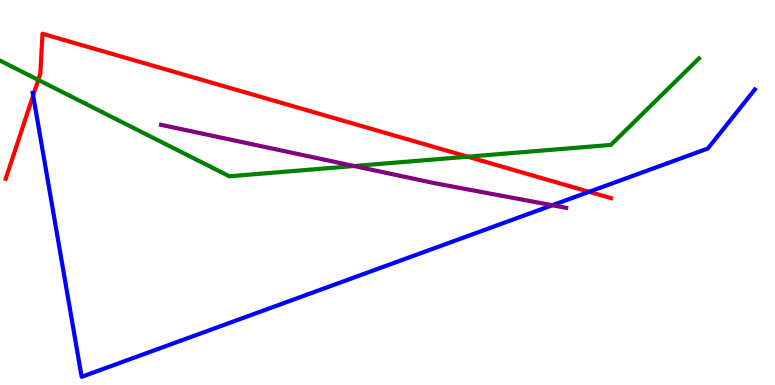[{'lines': ['blue', 'red'], 'intersections': [{'x': 0.428, 'y': 7.52}, {'x': 7.6, 'y': 5.02}]}, {'lines': ['green', 'red'], 'intersections': [{'x': 0.494, 'y': 7.92}, {'x': 6.03, 'y': 5.93}]}, {'lines': ['purple', 'red'], 'intersections': []}, {'lines': ['blue', 'green'], 'intersections': []}, {'lines': ['blue', 'purple'], 'intersections': [{'x': 7.13, 'y': 4.67}]}, {'lines': ['green', 'purple'], 'intersections': [{'x': 4.57, 'y': 5.69}]}]